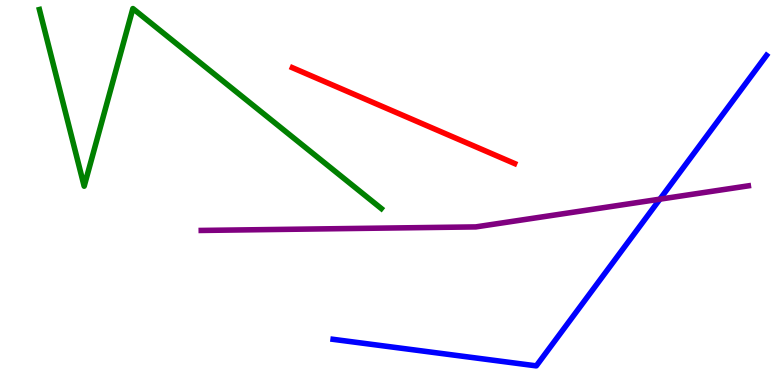[{'lines': ['blue', 'red'], 'intersections': []}, {'lines': ['green', 'red'], 'intersections': []}, {'lines': ['purple', 'red'], 'intersections': []}, {'lines': ['blue', 'green'], 'intersections': []}, {'lines': ['blue', 'purple'], 'intersections': [{'x': 8.51, 'y': 4.83}]}, {'lines': ['green', 'purple'], 'intersections': []}]